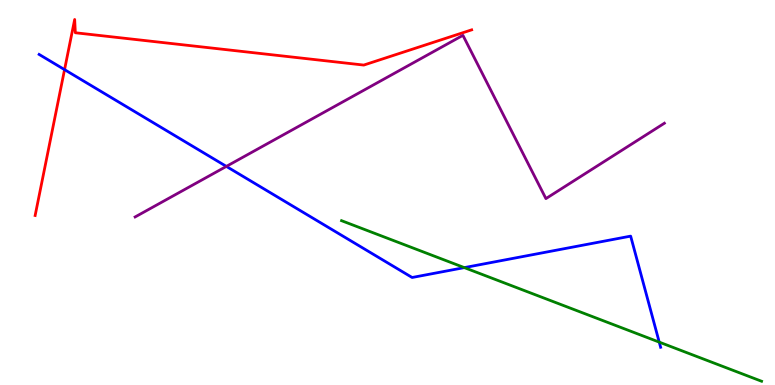[{'lines': ['blue', 'red'], 'intersections': [{'x': 0.833, 'y': 8.19}]}, {'lines': ['green', 'red'], 'intersections': []}, {'lines': ['purple', 'red'], 'intersections': []}, {'lines': ['blue', 'green'], 'intersections': [{'x': 5.99, 'y': 3.05}, {'x': 8.51, 'y': 1.11}]}, {'lines': ['blue', 'purple'], 'intersections': [{'x': 2.92, 'y': 5.68}]}, {'lines': ['green', 'purple'], 'intersections': []}]